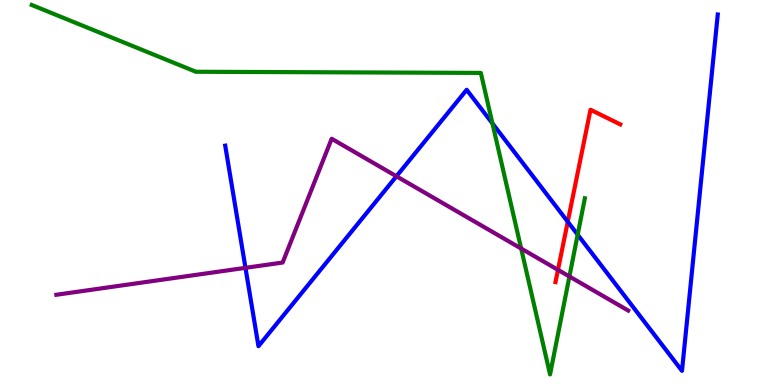[{'lines': ['blue', 'red'], 'intersections': [{'x': 7.33, 'y': 4.24}]}, {'lines': ['green', 'red'], 'intersections': []}, {'lines': ['purple', 'red'], 'intersections': [{'x': 7.2, 'y': 2.99}]}, {'lines': ['blue', 'green'], 'intersections': [{'x': 6.35, 'y': 6.79}, {'x': 7.45, 'y': 3.9}]}, {'lines': ['blue', 'purple'], 'intersections': [{'x': 3.17, 'y': 3.04}, {'x': 5.12, 'y': 5.42}]}, {'lines': ['green', 'purple'], 'intersections': [{'x': 6.72, 'y': 3.54}, {'x': 7.35, 'y': 2.82}]}]